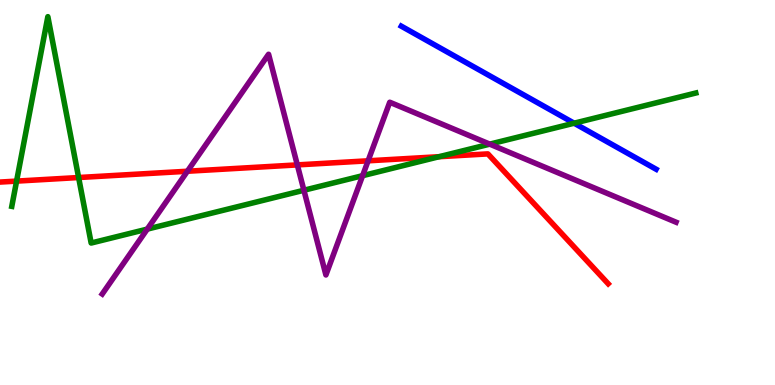[{'lines': ['blue', 'red'], 'intersections': []}, {'lines': ['green', 'red'], 'intersections': [{'x': 0.214, 'y': 5.3}, {'x': 1.01, 'y': 5.39}, {'x': 5.67, 'y': 5.93}]}, {'lines': ['purple', 'red'], 'intersections': [{'x': 2.42, 'y': 5.55}, {'x': 3.84, 'y': 5.72}, {'x': 4.75, 'y': 5.82}]}, {'lines': ['blue', 'green'], 'intersections': [{'x': 7.41, 'y': 6.8}]}, {'lines': ['blue', 'purple'], 'intersections': []}, {'lines': ['green', 'purple'], 'intersections': [{'x': 1.9, 'y': 4.05}, {'x': 3.92, 'y': 5.06}, {'x': 4.68, 'y': 5.44}, {'x': 6.32, 'y': 6.26}]}]